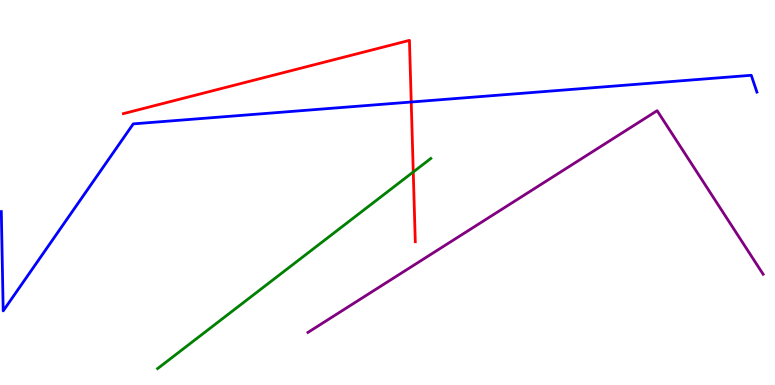[{'lines': ['blue', 'red'], 'intersections': [{'x': 5.31, 'y': 7.35}]}, {'lines': ['green', 'red'], 'intersections': [{'x': 5.33, 'y': 5.53}]}, {'lines': ['purple', 'red'], 'intersections': []}, {'lines': ['blue', 'green'], 'intersections': []}, {'lines': ['blue', 'purple'], 'intersections': []}, {'lines': ['green', 'purple'], 'intersections': []}]